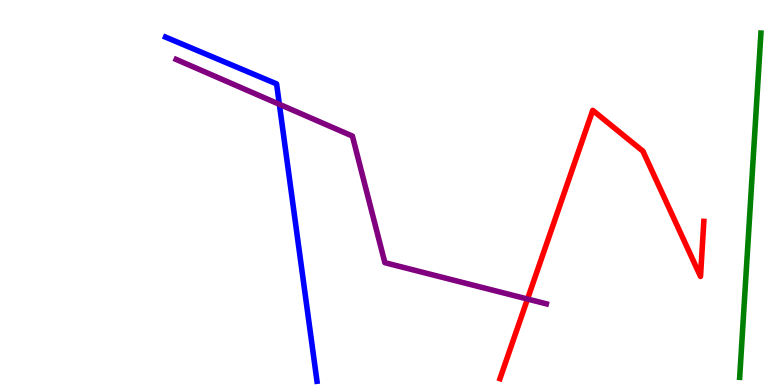[{'lines': ['blue', 'red'], 'intersections': []}, {'lines': ['green', 'red'], 'intersections': []}, {'lines': ['purple', 'red'], 'intersections': [{'x': 6.81, 'y': 2.23}]}, {'lines': ['blue', 'green'], 'intersections': []}, {'lines': ['blue', 'purple'], 'intersections': [{'x': 3.6, 'y': 7.29}]}, {'lines': ['green', 'purple'], 'intersections': []}]